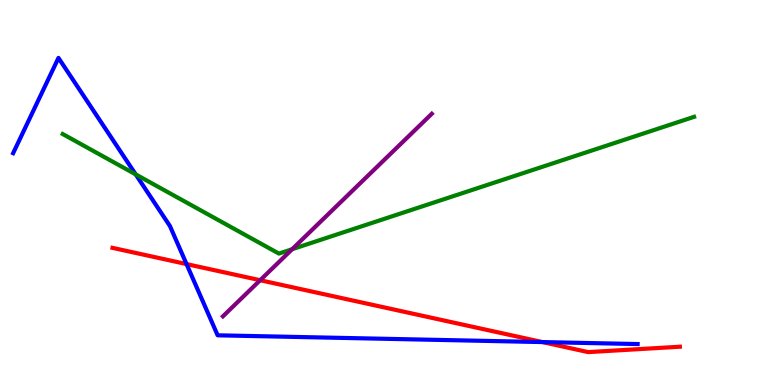[{'lines': ['blue', 'red'], 'intersections': [{'x': 2.41, 'y': 3.14}, {'x': 7.0, 'y': 1.11}]}, {'lines': ['green', 'red'], 'intersections': []}, {'lines': ['purple', 'red'], 'intersections': [{'x': 3.36, 'y': 2.72}]}, {'lines': ['blue', 'green'], 'intersections': [{'x': 1.75, 'y': 5.47}]}, {'lines': ['blue', 'purple'], 'intersections': []}, {'lines': ['green', 'purple'], 'intersections': [{'x': 3.77, 'y': 3.53}]}]